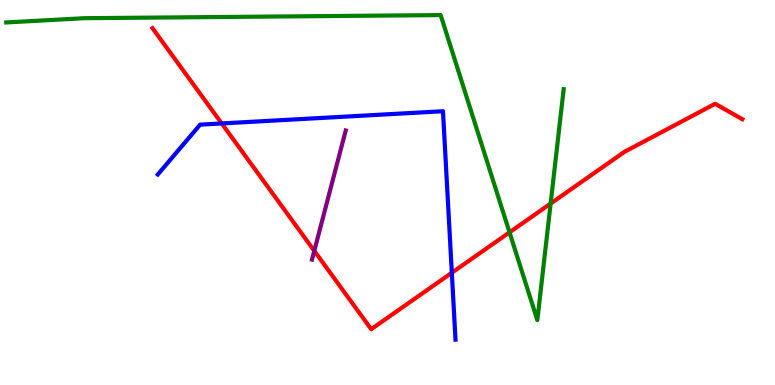[{'lines': ['blue', 'red'], 'intersections': [{'x': 2.86, 'y': 6.79}, {'x': 5.83, 'y': 2.92}]}, {'lines': ['green', 'red'], 'intersections': [{'x': 6.57, 'y': 3.97}, {'x': 7.1, 'y': 4.71}]}, {'lines': ['purple', 'red'], 'intersections': [{'x': 4.06, 'y': 3.48}]}, {'lines': ['blue', 'green'], 'intersections': []}, {'lines': ['blue', 'purple'], 'intersections': []}, {'lines': ['green', 'purple'], 'intersections': []}]